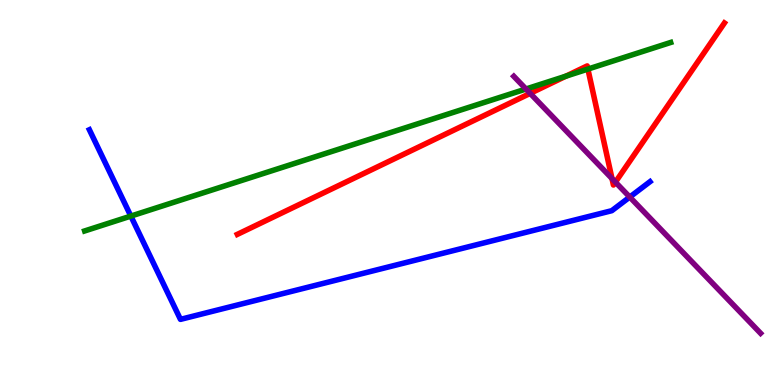[{'lines': ['blue', 'red'], 'intersections': []}, {'lines': ['green', 'red'], 'intersections': [{'x': 7.3, 'y': 8.02}, {'x': 7.59, 'y': 8.21}]}, {'lines': ['purple', 'red'], 'intersections': [{'x': 6.84, 'y': 7.57}, {'x': 7.9, 'y': 5.36}, {'x': 7.94, 'y': 5.27}]}, {'lines': ['blue', 'green'], 'intersections': [{'x': 1.69, 'y': 4.39}]}, {'lines': ['blue', 'purple'], 'intersections': [{'x': 8.13, 'y': 4.88}]}, {'lines': ['green', 'purple'], 'intersections': [{'x': 6.79, 'y': 7.69}]}]